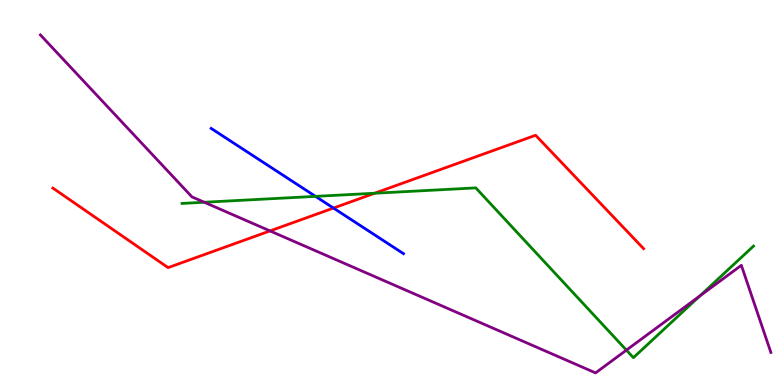[{'lines': ['blue', 'red'], 'intersections': [{'x': 4.3, 'y': 4.6}]}, {'lines': ['green', 'red'], 'intersections': [{'x': 4.83, 'y': 4.98}]}, {'lines': ['purple', 'red'], 'intersections': [{'x': 3.48, 'y': 4.0}]}, {'lines': ['blue', 'green'], 'intersections': [{'x': 4.07, 'y': 4.9}]}, {'lines': ['blue', 'purple'], 'intersections': []}, {'lines': ['green', 'purple'], 'intersections': [{'x': 2.64, 'y': 4.75}, {'x': 8.08, 'y': 0.906}, {'x': 9.03, 'y': 2.31}]}]